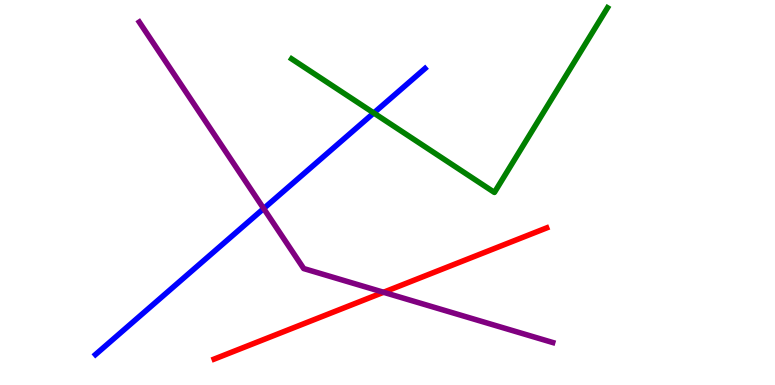[{'lines': ['blue', 'red'], 'intersections': []}, {'lines': ['green', 'red'], 'intersections': []}, {'lines': ['purple', 'red'], 'intersections': [{'x': 4.95, 'y': 2.41}]}, {'lines': ['blue', 'green'], 'intersections': [{'x': 4.82, 'y': 7.07}]}, {'lines': ['blue', 'purple'], 'intersections': [{'x': 3.4, 'y': 4.58}]}, {'lines': ['green', 'purple'], 'intersections': []}]